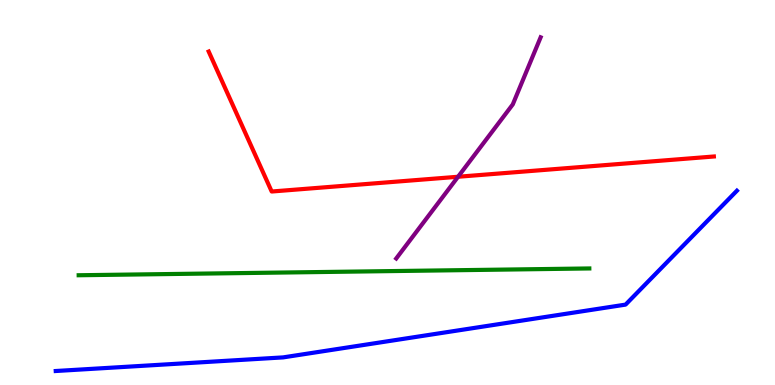[{'lines': ['blue', 'red'], 'intersections': []}, {'lines': ['green', 'red'], 'intersections': []}, {'lines': ['purple', 'red'], 'intersections': [{'x': 5.91, 'y': 5.41}]}, {'lines': ['blue', 'green'], 'intersections': []}, {'lines': ['blue', 'purple'], 'intersections': []}, {'lines': ['green', 'purple'], 'intersections': []}]